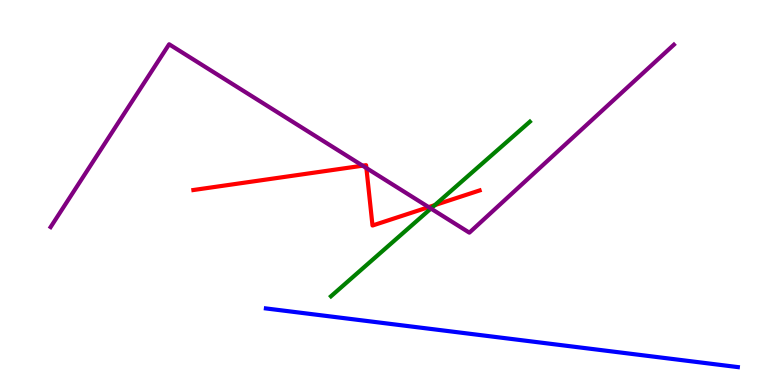[{'lines': ['blue', 'red'], 'intersections': []}, {'lines': ['green', 'red'], 'intersections': [{'x': 5.61, 'y': 4.67}]}, {'lines': ['purple', 'red'], 'intersections': [{'x': 4.68, 'y': 5.7}, {'x': 4.73, 'y': 5.64}, {'x': 5.53, 'y': 4.62}]}, {'lines': ['blue', 'green'], 'intersections': []}, {'lines': ['blue', 'purple'], 'intersections': []}, {'lines': ['green', 'purple'], 'intersections': [{'x': 5.56, 'y': 4.58}]}]